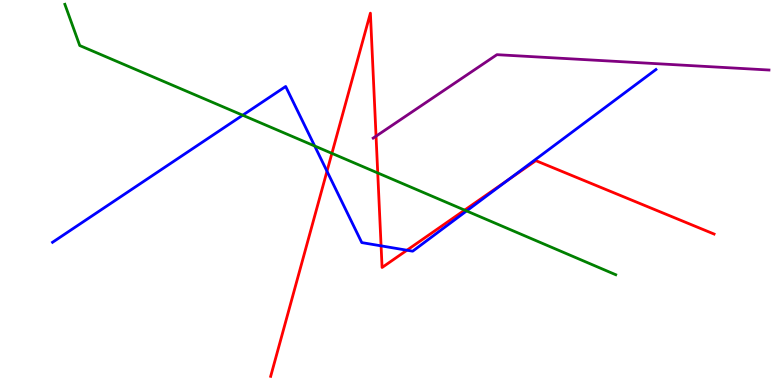[{'lines': ['blue', 'red'], 'intersections': [{'x': 4.22, 'y': 5.55}, {'x': 4.92, 'y': 3.61}, {'x': 5.25, 'y': 3.5}, {'x': 6.56, 'y': 5.33}]}, {'lines': ['green', 'red'], 'intersections': [{'x': 4.28, 'y': 6.02}, {'x': 4.87, 'y': 5.51}, {'x': 6.0, 'y': 4.54}]}, {'lines': ['purple', 'red'], 'intersections': [{'x': 4.85, 'y': 6.46}]}, {'lines': ['blue', 'green'], 'intersections': [{'x': 3.13, 'y': 7.01}, {'x': 4.06, 'y': 6.21}, {'x': 6.02, 'y': 4.52}]}, {'lines': ['blue', 'purple'], 'intersections': []}, {'lines': ['green', 'purple'], 'intersections': []}]